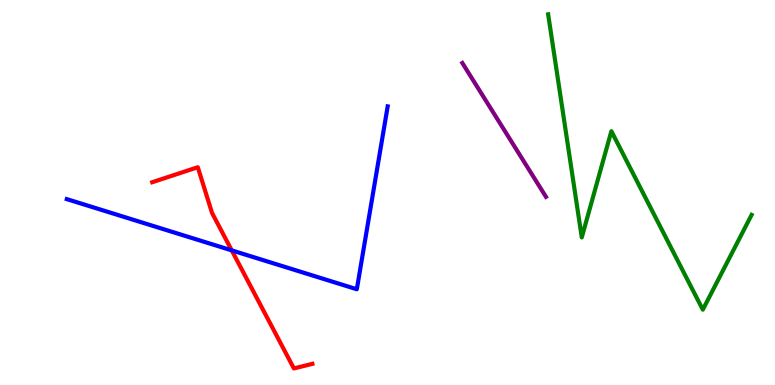[{'lines': ['blue', 'red'], 'intersections': [{'x': 2.99, 'y': 3.5}]}, {'lines': ['green', 'red'], 'intersections': []}, {'lines': ['purple', 'red'], 'intersections': []}, {'lines': ['blue', 'green'], 'intersections': []}, {'lines': ['blue', 'purple'], 'intersections': []}, {'lines': ['green', 'purple'], 'intersections': []}]